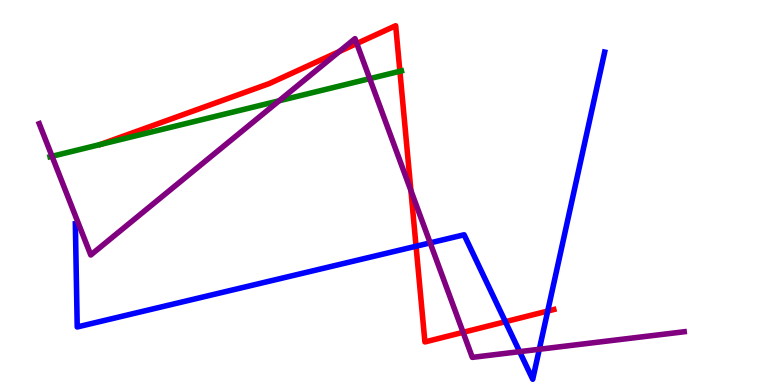[{'lines': ['blue', 'red'], 'intersections': [{'x': 5.37, 'y': 3.6}, {'x': 6.52, 'y': 1.64}, {'x': 7.07, 'y': 1.92}]}, {'lines': ['green', 'red'], 'intersections': [{'x': 5.16, 'y': 8.15}]}, {'lines': ['purple', 'red'], 'intersections': [{'x': 4.38, 'y': 8.66}, {'x': 4.6, 'y': 8.87}, {'x': 5.3, 'y': 5.05}, {'x': 5.98, 'y': 1.37}]}, {'lines': ['blue', 'green'], 'intersections': []}, {'lines': ['blue', 'purple'], 'intersections': [{'x': 5.55, 'y': 3.69}, {'x': 6.7, 'y': 0.866}, {'x': 6.96, 'y': 0.928}]}, {'lines': ['green', 'purple'], 'intersections': [{'x': 0.671, 'y': 5.94}, {'x': 3.6, 'y': 7.38}, {'x': 4.77, 'y': 7.96}]}]